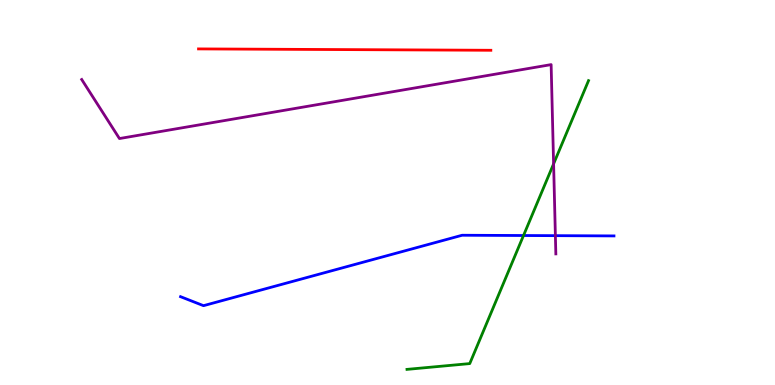[{'lines': ['blue', 'red'], 'intersections': []}, {'lines': ['green', 'red'], 'intersections': []}, {'lines': ['purple', 'red'], 'intersections': []}, {'lines': ['blue', 'green'], 'intersections': [{'x': 6.76, 'y': 3.88}]}, {'lines': ['blue', 'purple'], 'intersections': [{'x': 7.17, 'y': 3.88}]}, {'lines': ['green', 'purple'], 'intersections': [{'x': 7.14, 'y': 5.74}]}]